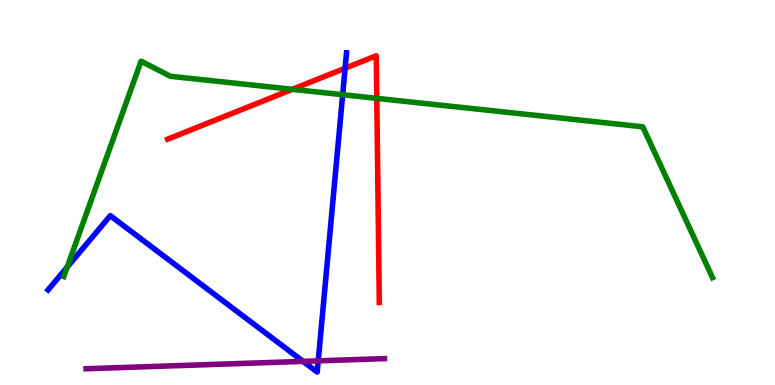[{'lines': ['blue', 'red'], 'intersections': [{'x': 4.45, 'y': 8.23}]}, {'lines': ['green', 'red'], 'intersections': [{'x': 3.77, 'y': 7.68}, {'x': 4.86, 'y': 7.45}]}, {'lines': ['purple', 'red'], 'intersections': []}, {'lines': ['blue', 'green'], 'intersections': [{'x': 0.868, 'y': 3.06}, {'x': 4.42, 'y': 7.54}]}, {'lines': ['blue', 'purple'], 'intersections': [{'x': 3.91, 'y': 0.614}, {'x': 4.11, 'y': 0.627}]}, {'lines': ['green', 'purple'], 'intersections': []}]